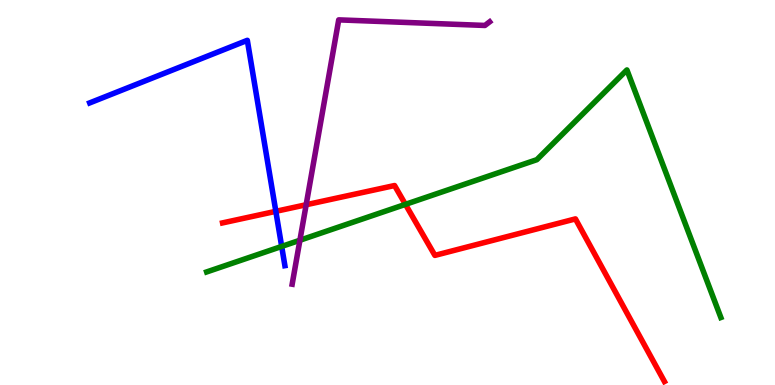[{'lines': ['blue', 'red'], 'intersections': [{'x': 3.56, 'y': 4.51}]}, {'lines': ['green', 'red'], 'intersections': [{'x': 5.23, 'y': 4.69}]}, {'lines': ['purple', 'red'], 'intersections': [{'x': 3.95, 'y': 4.68}]}, {'lines': ['blue', 'green'], 'intersections': [{'x': 3.63, 'y': 3.6}]}, {'lines': ['blue', 'purple'], 'intersections': []}, {'lines': ['green', 'purple'], 'intersections': [{'x': 3.87, 'y': 3.76}]}]